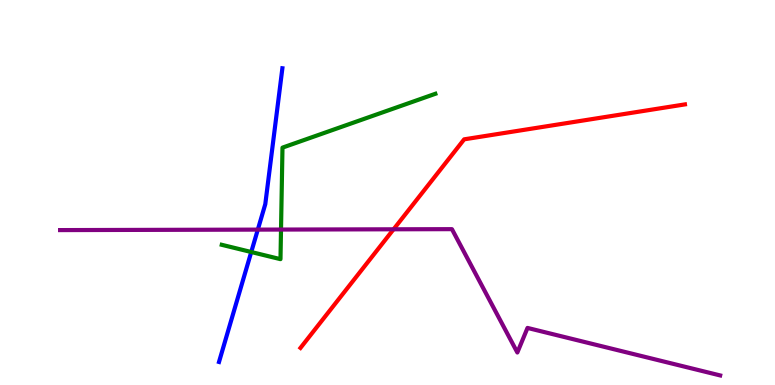[{'lines': ['blue', 'red'], 'intersections': []}, {'lines': ['green', 'red'], 'intersections': []}, {'lines': ['purple', 'red'], 'intersections': [{'x': 5.08, 'y': 4.04}]}, {'lines': ['blue', 'green'], 'intersections': [{'x': 3.24, 'y': 3.45}]}, {'lines': ['blue', 'purple'], 'intersections': [{'x': 3.33, 'y': 4.04}]}, {'lines': ['green', 'purple'], 'intersections': [{'x': 3.63, 'y': 4.04}]}]